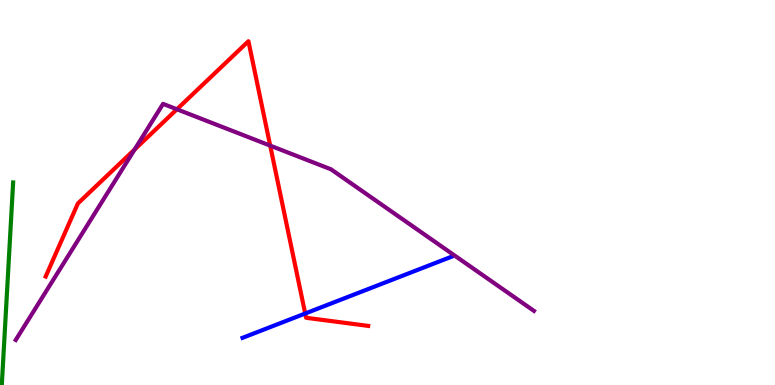[{'lines': ['blue', 'red'], 'intersections': [{'x': 3.94, 'y': 1.86}]}, {'lines': ['green', 'red'], 'intersections': []}, {'lines': ['purple', 'red'], 'intersections': [{'x': 1.74, 'y': 6.12}, {'x': 2.28, 'y': 7.16}, {'x': 3.49, 'y': 6.22}]}, {'lines': ['blue', 'green'], 'intersections': []}, {'lines': ['blue', 'purple'], 'intersections': []}, {'lines': ['green', 'purple'], 'intersections': []}]